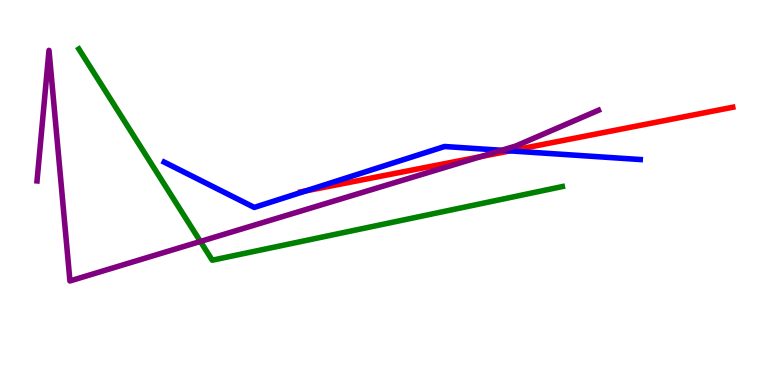[{'lines': ['blue', 'red'], 'intersections': [{'x': 3.95, 'y': 5.04}, {'x': 6.58, 'y': 6.08}]}, {'lines': ['green', 'red'], 'intersections': []}, {'lines': ['purple', 'red'], 'intersections': [{'x': 6.2, 'y': 5.93}]}, {'lines': ['blue', 'green'], 'intersections': []}, {'lines': ['blue', 'purple'], 'intersections': [{'x': 6.47, 'y': 6.1}]}, {'lines': ['green', 'purple'], 'intersections': [{'x': 2.59, 'y': 3.73}]}]